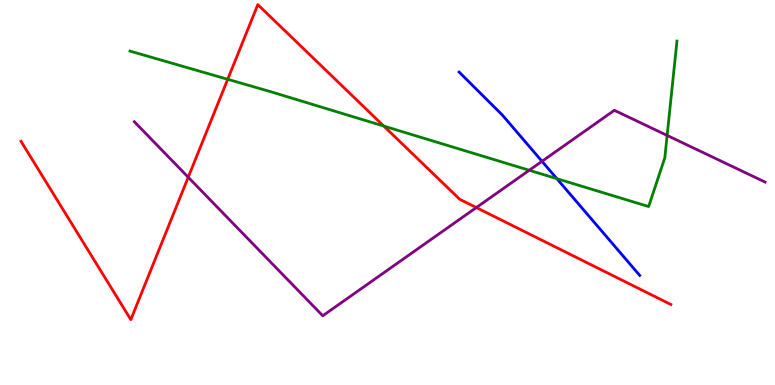[{'lines': ['blue', 'red'], 'intersections': []}, {'lines': ['green', 'red'], 'intersections': [{'x': 2.94, 'y': 7.94}, {'x': 4.95, 'y': 6.73}]}, {'lines': ['purple', 'red'], 'intersections': [{'x': 2.43, 'y': 5.4}, {'x': 6.15, 'y': 4.61}]}, {'lines': ['blue', 'green'], 'intersections': [{'x': 7.19, 'y': 5.36}]}, {'lines': ['blue', 'purple'], 'intersections': [{'x': 6.99, 'y': 5.81}]}, {'lines': ['green', 'purple'], 'intersections': [{'x': 6.83, 'y': 5.58}, {'x': 8.61, 'y': 6.48}]}]